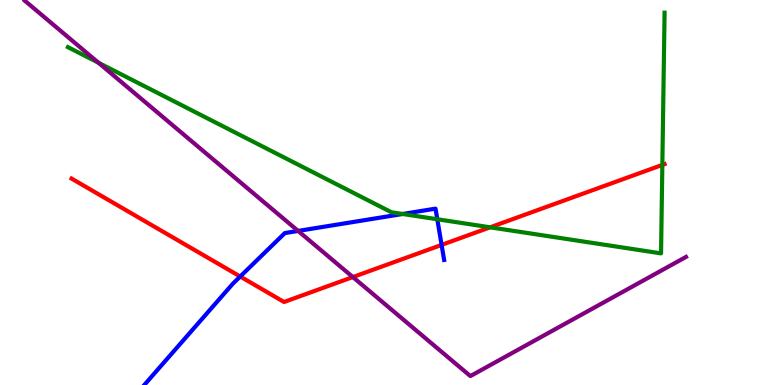[{'lines': ['blue', 'red'], 'intersections': [{'x': 3.1, 'y': 2.82}, {'x': 5.7, 'y': 3.64}]}, {'lines': ['green', 'red'], 'intersections': [{'x': 6.32, 'y': 4.1}, {'x': 8.55, 'y': 5.72}]}, {'lines': ['purple', 'red'], 'intersections': [{'x': 4.55, 'y': 2.8}]}, {'lines': ['blue', 'green'], 'intersections': [{'x': 5.2, 'y': 4.44}, {'x': 5.64, 'y': 4.3}]}, {'lines': ['blue', 'purple'], 'intersections': [{'x': 3.85, 'y': 4.0}]}, {'lines': ['green', 'purple'], 'intersections': [{'x': 1.27, 'y': 8.37}]}]